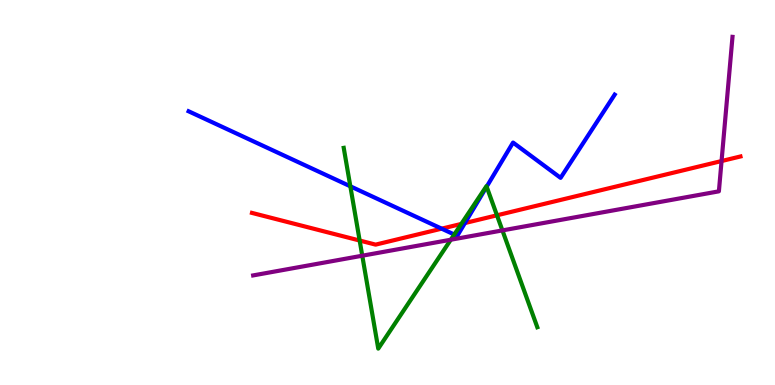[{'lines': ['blue', 'red'], 'intersections': [{'x': 5.7, 'y': 4.06}, {'x': 6.0, 'y': 4.21}]}, {'lines': ['green', 'red'], 'intersections': [{'x': 4.64, 'y': 3.75}, {'x': 5.95, 'y': 4.18}, {'x': 6.41, 'y': 4.41}]}, {'lines': ['purple', 'red'], 'intersections': [{'x': 9.31, 'y': 5.82}]}, {'lines': ['blue', 'green'], 'intersections': [{'x': 4.52, 'y': 5.16}, {'x': 5.86, 'y': 3.91}, {'x': 6.28, 'y': 5.15}]}, {'lines': ['blue', 'purple'], 'intersections': []}, {'lines': ['green', 'purple'], 'intersections': [{'x': 4.67, 'y': 3.36}, {'x': 5.82, 'y': 3.77}, {'x': 6.48, 'y': 4.02}]}]